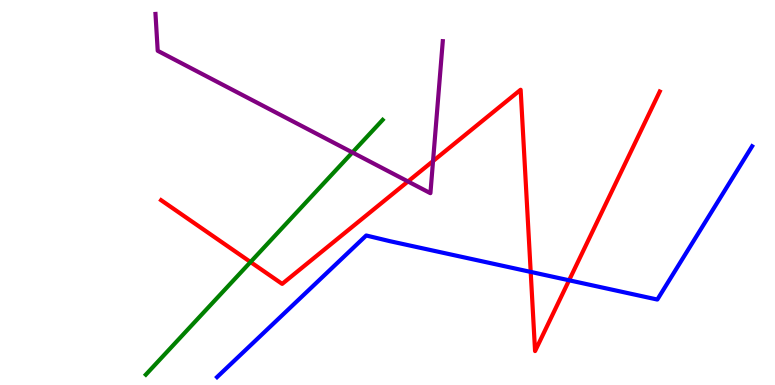[{'lines': ['blue', 'red'], 'intersections': [{'x': 6.85, 'y': 2.94}, {'x': 7.34, 'y': 2.72}]}, {'lines': ['green', 'red'], 'intersections': [{'x': 3.23, 'y': 3.19}]}, {'lines': ['purple', 'red'], 'intersections': [{'x': 5.26, 'y': 5.29}, {'x': 5.59, 'y': 5.82}]}, {'lines': ['blue', 'green'], 'intersections': []}, {'lines': ['blue', 'purple'], 'intersections': []}, {'lines': ['green', 'purple'], 'intersections': [{'x': 4.55, 'y': 6.04}]}]